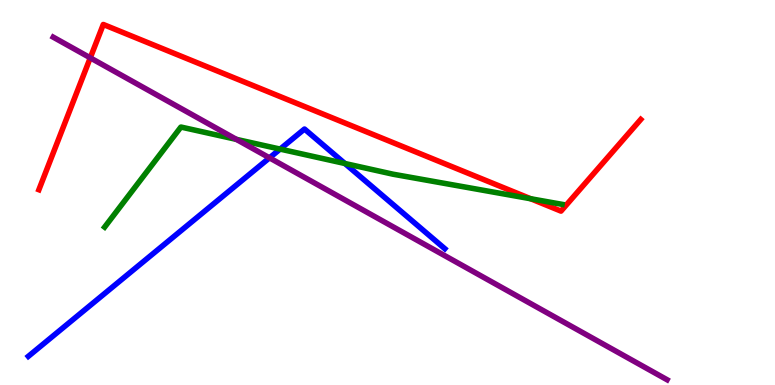[{'lines': ['blue', 'red'], 'intersections': []}, {'lines': ['green', 'red'], 'intersections': [{'x': 6.85, 'y': 4.84}]}, {'lines': ['purple', 'red'], 'intersections': [{'x': 1.16, 'y': 8.5}]}, {'lines': ['blue', 'green'], 'intersections': [{'x': 3.61, 'y': 6.13}, {'x': 4.45, 'y': 5.75}]}, {'lines': ['blue', 'purple'], 'intersections': [{'x': 3.48, 'y': 5.9}]}, {'lines': ['green', 'purple'], 'intersections': [{'x': 3.05, 'y': 6.38}]}]